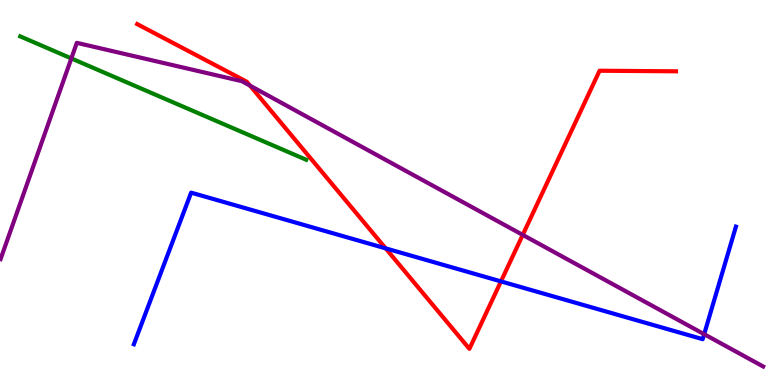[{'lines': ['blue', 'red'], 'intersections': [{'x': 4.98, 'y': 3.55}, {'x': 6.46, 'y': 2.69}]}, {'lines': ['green', 'red'], 'intersections': []}, {'lines': ['purple', 'red'], 'intersections': [{'x': 3.23, 'y': 7.78}, {'x': 6.74, 'y': 3.9}]}, {'lines': ['blue', 'green'], 'intersections': []}, {'lines': ['blue', 'purple'], 'intersections': [{'x': 9.09, 'y': 1.32}]}, {'lines': ['green', 'purple'], 'intersections': [{'x': 0.92, 'y': 8.48}]}]